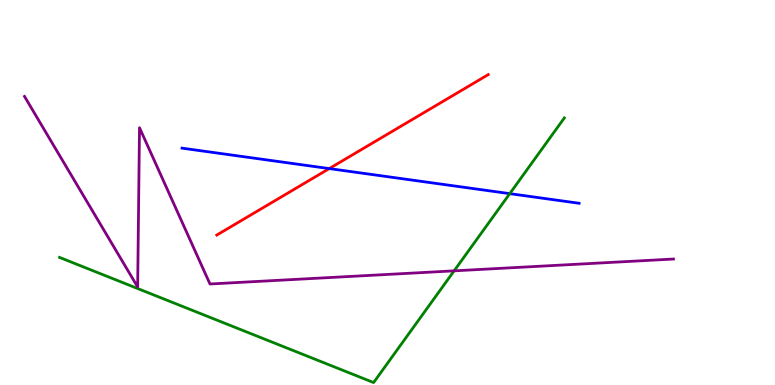[{'lines': ['blue', 'red'], 'intersections': [{'x': 4.25, 'y': 5.62}]}, {'lines': ['green', 'red'], 'intersections': []}, {'lines': ['purple', 'red'], 'intersections': []}, {'lines': ['blue', 'green'], 'intersections': [{'x': 6.58, 'y': 4.97}]}, {'lines': ['blue', 'purple'], 'intersections': []}, {'lines': ['green', 'purple'], 'intersections': [{'x': 5.86, 'y': 2.97}]}]